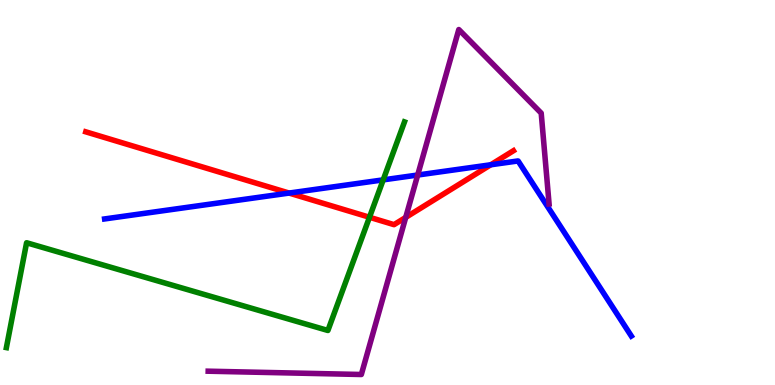[{'lines': ['blue', 'red'], 'intersections': [{'x': 3.73, 'y': 4.99}, {'x': 6.33, 'y': 5.72}]}, {'lines': ['green', 'red'], 'intersections': [{'x': 4.77, 'y': 4.36}]}, {'lines': ['purple', 'red'], 'intersections': [{'x': 5.24, 'y': 4.35}]}, {'lines': ['blue', 'green'], 'intersections': [{'x': 4.94, 'y': 5.33}]}, {'lines': ['blue', 'purple'], 'intersections': [{'x': 5.39, 'y': 5.45}]}, {'lines': ['green', 'purple'], 'intersections': []}]